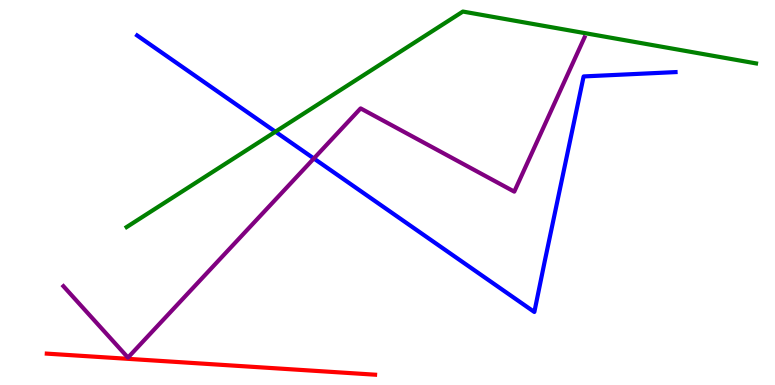[{'lines': ['blue', 'red'], 'intersections': []}, {'lines': ['green', 'red'], 'intersections': []}, {'lines': ['purple', 'red'], 'intersections': []}, {'lines': ['blue', 'green'], 'intersections': [{'x': 3.55, 'y': 6.58}]}, {'lines': ['blue', 'purple'], 'intersections': [{'x': 4.05, 'y': 5.88}]}, {'lines': ['green', 'purple'], 'intersections': []}]